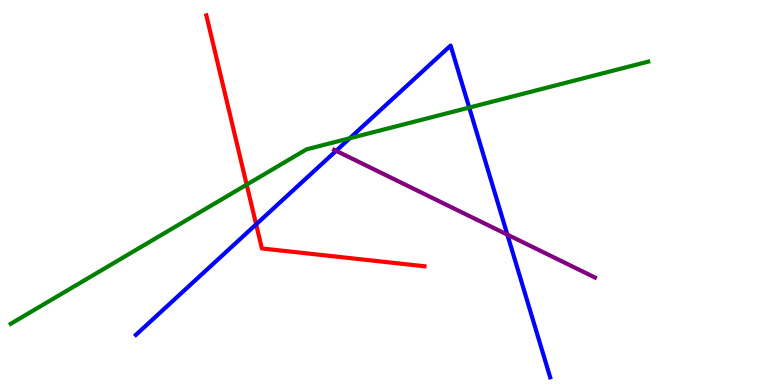[{'lines': ['blue', 'red'], 'intersections': [{'x': 3.3, 'y': 4.17}]}, {'lines': ['green', 'red'], 'intersections': [{'x': 3.18, 'y': 5.2}]}, {'lines': ['purple', 'red'], 'intersections': []}, {'lines': ['blue', 'green'], 'intersections': [{'x': 4.51, 'y': 6.41}, {'x': 6.05, 'y': 7.21}]}, {'lines': ['blue', 'purple'], 'intersections': [{'x': 4.34, 'y': 6.08}, {'x': 6.55, 'y': 3.91}]}, {'lines': ['green', 'purple'], 'intersections': []}]